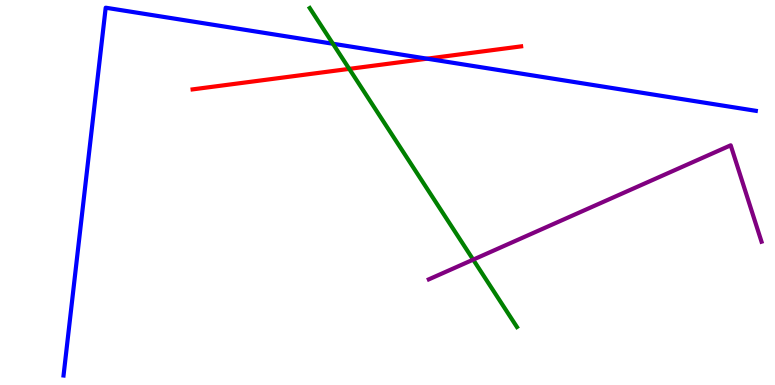[{'lines': ['blue', 'red'], 'intersections': [{'x': 5.51, 'y': 8.48}]}, {'lines': ['green', 'red'], 'intersections': [{'x': 4.51, 'y': 8.21}]}, {'lines': ['purple', 'red'], 'intersections': []}, {'lines': ['blue', 'green'], 'intersections': [{'x': 4.3, 'y': 8.86}]}, {'lines': ['blue', 'purple'], 'intersections': []}, {'lines': ['green', 'purple'], 'intersections': [{'x': 6.11, 'y': 3.26}]}]